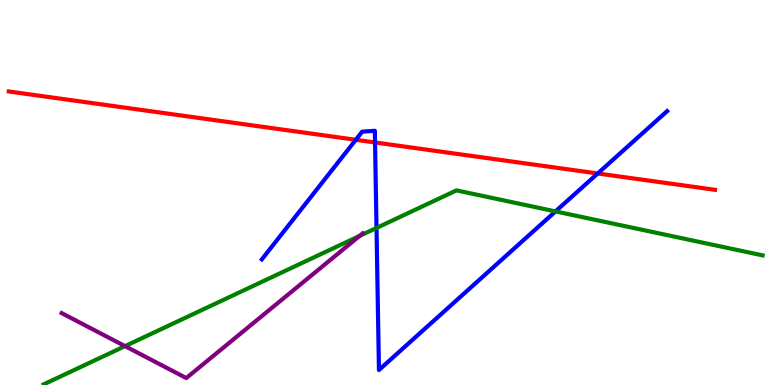[{'lines': ['blue', 'red'], 'intersections': [{'x': 4.59, 'y': 6.37}, {'x': 4.84, 'y': 6.3}, {'x': 7.71, 'y': 5.49}]}, {'lines': ['green', 'red'], 'intersections': []}, {'lines': ['purple', 'red'], 'intersections': []}, {'lines': ['blue', 'green'], 'intersections': [{'x': 4.86, 'y': 4.08}, {'x': 7.17, 'y': 4.51}]}, {'lines': ['blue', 'purple'], 'intersections': []}, {'lines': ['green', 'purple'], 'intersections': [{'x': 1.61, 'y': 1.01}, {'x': 4.64, 'y': 3.87}]}]